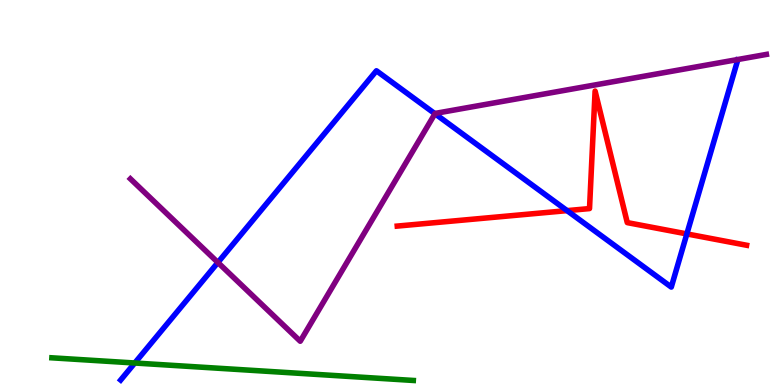[{'lines': ['blue', 'red'], 'intersections': [{'x': 7.32, 'y': 4.53}, {'x': 8.86, 'y': 3.92}]}, {'lines': ['green', 'red'], 'intersections': []}, {'lines': ['purple', 'red'], 'intersections': []}, {'lines': ['blue', 'green'], 'intersections': [{'x': 1.74, 'y': 0.571}]}, {'lines': ['blue', 'purple'], 'intersections': [{'x': 2.81, 'y': 3.18}, {'x': 5.61, 'y': 7.05}]}, {'lines': ['green', 'purple'], 'intersections': []}]